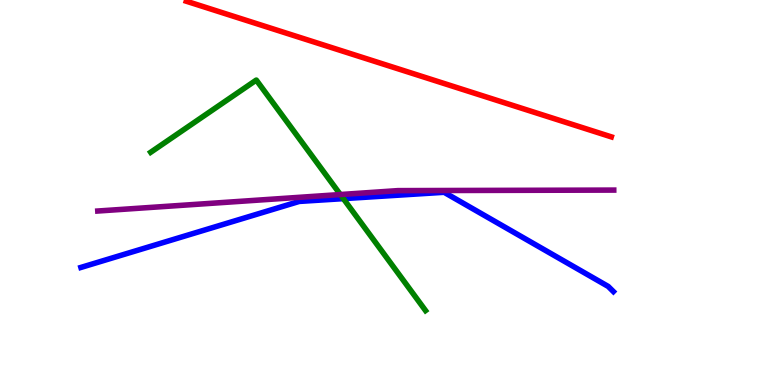[{'lines': ['blue', 'red'], 'intersections': []}, {'lines': ['green', 'red'], 'intersections': []}, {'lines': ['purple', 'red'], 'intersections': []}, {'lines': ['blue', 'green'], 'intersections': [{'x': 4.43, 'y': 4.84}]}, {'lines': ['blue', 'purple'], 'intersections': []}, {'lines': ['green', 'purple'], 'intersections': [{'x': 4.39, 'y': 4.95}]}]